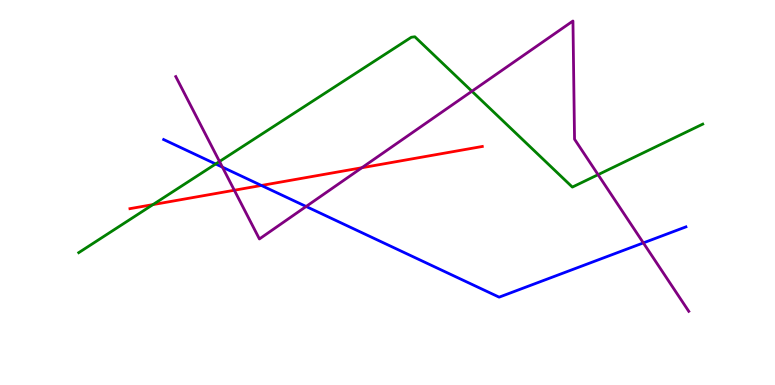[{'lines': ['blue', 'red'], 'intersections': [{'x': 3.37, 'y': 5.18}]}, {'lines': ['green', 'red'], 'intersections': [{'x': 1.97, 'y': 4.69}]}, {'lines': ['purple', 'red'], 'intersections': [{'x': 3.02, 'y': 5.06}, {'x': 4.67, 'y': 5.64}]}, {'lines': ['blue', 'green'], 'intersections': [{'x': 2.78, 'y': 5.74}]}, {'lines': ['blue', 'purple'], 'intersections': [{'x': 2.87, 'y': 5.66}, {'x': 3.95, 'y': 4.64}, {'x': 8.3, 'y': 3.69}]}, {'lines': ['green', 'purple'], 'intersections': [{'x': 2.83, 'y': 5.81}, {'x': 6.09, 'y': 7.63}, {'x': 7.72, 'y': 5.46}]}]